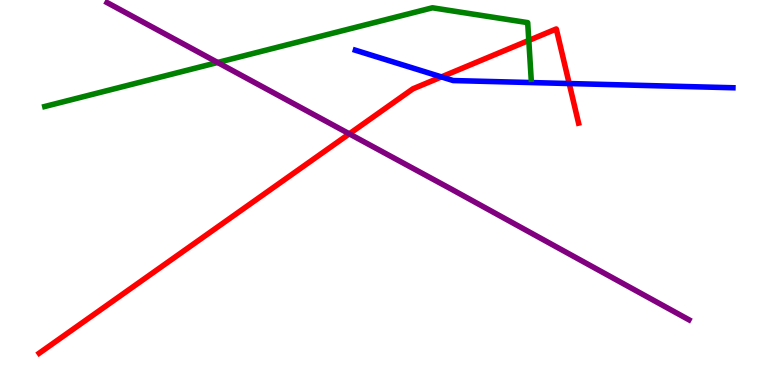[{'lines': ['blue', 'red'], 'intersections': [{'x': 5.7, 'y': 8.0}, {'x': 7.34, 'y': 7.83}]}, {'lines': ['green', 'red'], 'intersections': [{'x': 6.82, 'y': 8.95}]}, {'lines': ['purple', 'red'], 'intersections': [{'x': 4.51, 'y': 6.52}]}, {'lines': ['blue', 'green'], 'intersections': []}, {'lines': ['blue', 'purple'], 'intersections': []}, {'lines': ['green', 'purple'], 'intersections': [{'x': 2.81, 'y': 8.38}]}]